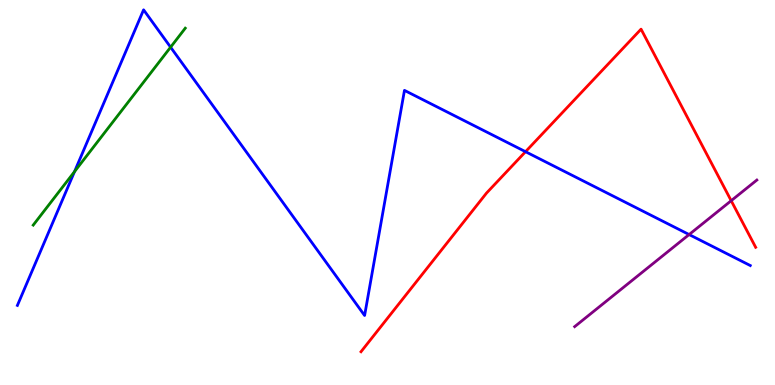[{'lines': ['blue', 'red'], 'intersections': [{'x': 6.78, 'y': 6.06}]}, {'lines': ['green', 'red'], 'intersections': []}, {'lines': ['purple', 'red'], 'intersections': [{'x': 9.43, 'y': 4.79}]}, {'lines': ['blue', 'green'], 'intersections': [{'x': 0.961, 'y': 5.54}, {'x': 2.2, 'y': 8.77}]}, {'lines': ['blue', 'purple'], 'intersections': [{'x': 8.89, 'y': 3.91}]}, {'lines': ['green', 'purple'], 'intersections': []}]